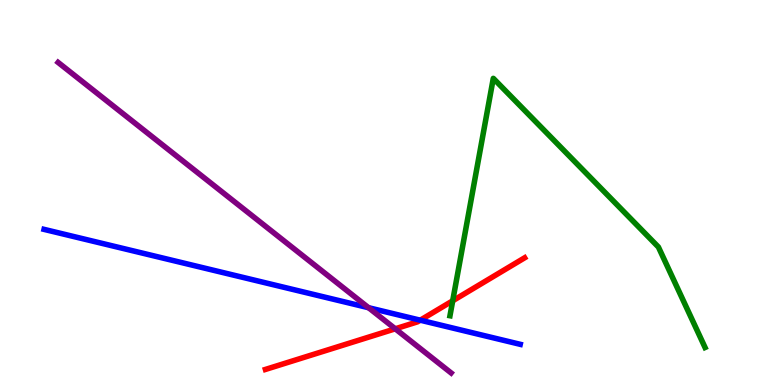[{'lines': ['blue', 'red'], 'intersections': [{'x': 5.42, 'y': 1.68}]}, {'lines': ['green', 'red'], 'intersections': [{'x': 5.84, 'y': 2.19}]}, {'lines': ['purple', 'red'], 'intersections': [{'x': 5.1, 'y': 1.46}]}, {'lines': ['blue', 'green'], 'intersections': []}, {'lines': ['blue', 'purple'], 'intersections': [{'x': 4.76, 'y': 2.01}]}, {'lines': ['green', 'purple'], 'intersections': []}]